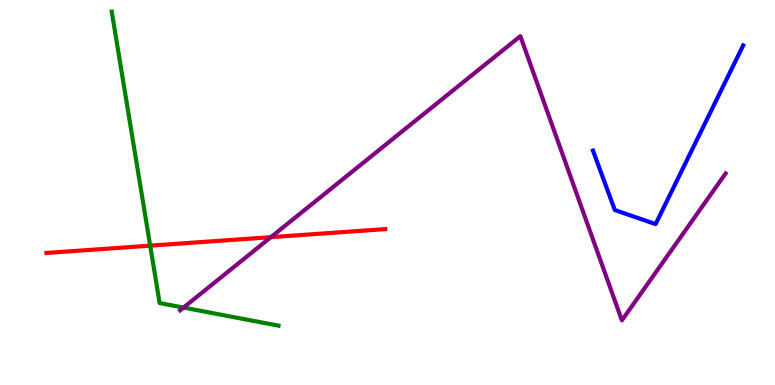[{'lines': ['blue', 'red'], 'intersections': []}, {'lines': ['green', 'red'], 'intersections': [{'x': 1.94, 'y': 3.62}]}, {'lines': ['purple', 'red'], 'intersections': [{'x': 3.5, 'y': 3.84}]}, {'lines': ['blue', 'green'], 'intersections': []}, {'lines': ['blue', 'purple'], 'intersections': []}, {'lines': ['green', 'purple'], 'intersections': [{'x': 2.37, 'y': 2.01}]}]